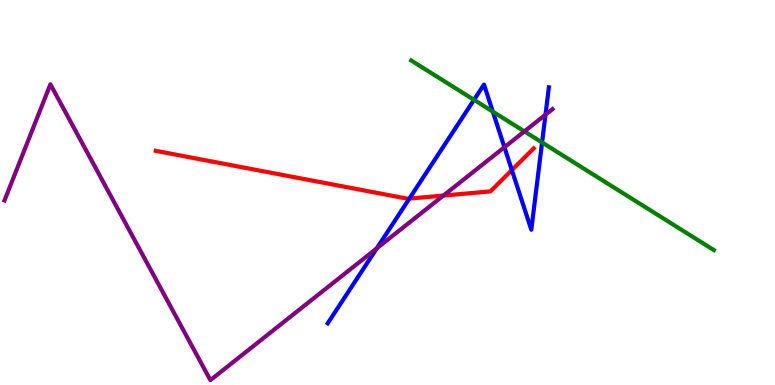[{'lines': ['blue', 'red'], 'intersections': [{'x': 5.28, 'y': 4.84}, {'x': 6.6, 'y': 5.58}]}, {'lines': ['green', 'red'], 'intersections': []}, {'lines': ['purple', 'red'], 'intersections': [{'x': 5.72, 'y': 4.92}]}, {'lines': ['blue', 'green'], 'intersections': [{'x': 6.12, 'y': 7.41}, {'x': 6.36, 'y': 7.1}, {'x': 6.99, 'y': 6.3}]}, {'lines': ['blue', 'purple'], 'intersections': [{'x': 4.86, 'y': 3.55}, {'x': 6.51, 'y': 6.18}, {'x': 7.04, 'y': 7.02}]}, {'lines': ['green', 'purple'], 'intersections': [{'x': 6.77, 'y': 6.59}]}]